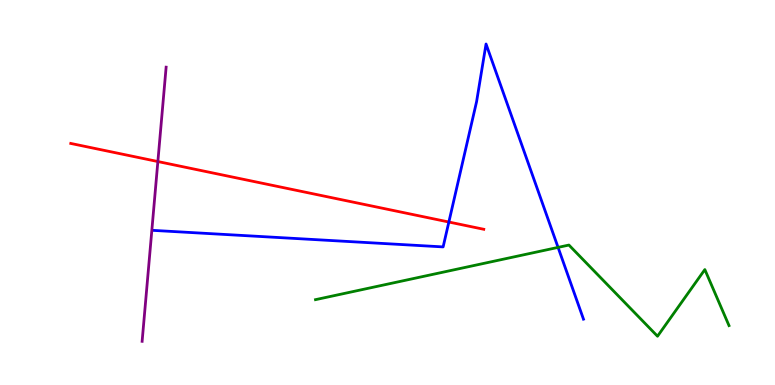[{'lines': ['blue', 'red'], 'intersections': [{'x': 5.79, 'y': 4.23}]}, {'lines': ['green', 'red'], 'intersections': []}, {'lines': ['purple', 'red'], 'intersections': [{'x': 2.04, 'y': 5.8}]}, {'lines': ['blue', 'green'], 'intersections': [{'x': 7.2, 'y': 3.57}]}, {'lines': ['blue', 'purple'], 'intersections': []}, {'lines': ['green', 'purple'], 'intersections': []}]